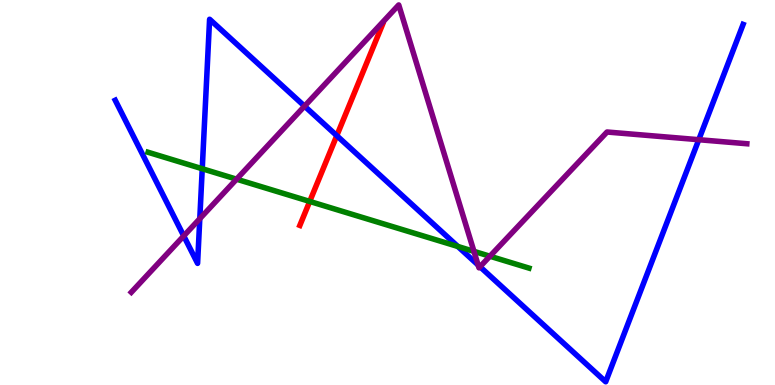[{'lines': ['blue', 'red'], 'intersections': [{'x': 4.35, 'y': 6.48}]}, {'lines': ['green', 'red'], 'intersections': [{'x': 4.0, 'y': 4.77}]}, {'lines': ['purple', 'red'], 'intersections': []}, {'lines': ['blue', 'green'], 'intersections': [{'x': 2.61, 'y': 5.62}, {'x': 5.91, 'y': 3.6}]}, {'lines': ['blue', 'purple'], 'intersections': [{'x': 2.37, 'y': 3.87}, {'x': 2.58, 'y': 4.32}, {'x': 3.93, 'y': 7.24}, {'x': 6.17, 'y': 3.12}, {'x': 6.19, 'y': 3.07}, {'x': 9.02, 'y': 6.37}]}, {'lines': ['green', 'purple'], 'intersections': [{'x': 3.05, 'y': 5.35}, {'x': 6.12, 'y': 3.47}, {'x': 6.32, 'y': 3.34}]}]